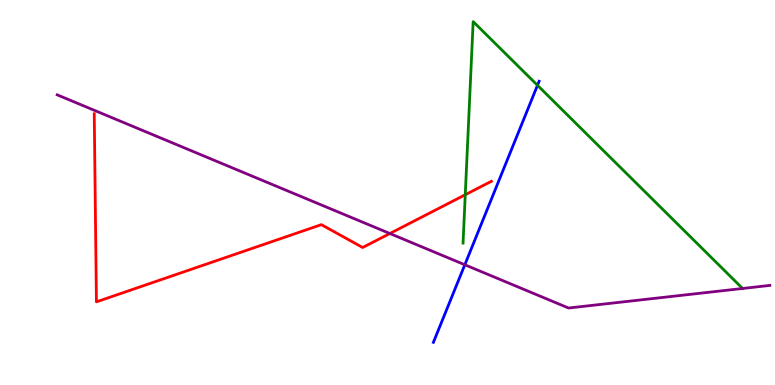[{'lines': ['blue', 'red'], 'intersections': []}, {'lines': ['green', 'red'], 'intersections': [{'x': 6.0, 'y': 4.94}]}, {'lines': ['purple', 'red'], 'intersections': [{'x': 5.03, 'y': 3.93}]}, {'lines': ['blue', 'green'], 'intersections': [{'x': 6.94, 'y': 7.78}]}, {'lines': ['blue', 'purple'], 'intersections': [{'x': 6.0, 'y': 3.12}]}, {'lines': ['green', 'purple'], 'intersections': [{'x': 9.58, 'y': 2.51}]}]